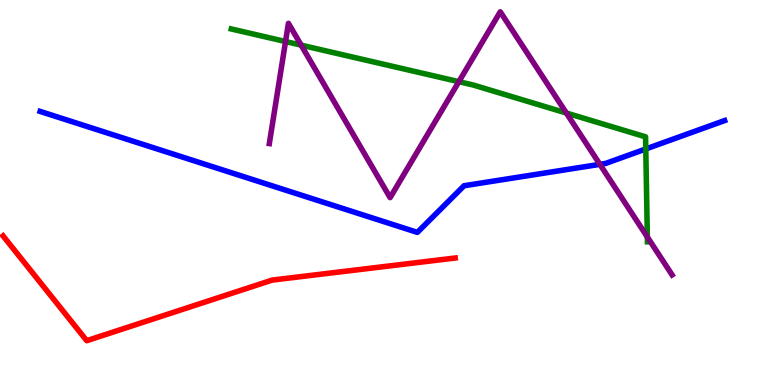[{'lines': ['blue', 'red'], 'intersections': []}, {'lines': ['green', 'red'], 'intersections': []}, {'lines': ['purple', 'red'], 'intersections': []}, {'lines': ['blue', 'green'], 'intersections': [{'x': 8.33, 'y': 6.13}]}, {'lines': ['blue', 'purple'], 'intersections': [{'x': 7.74, 'y': 5.73}]}, {'lines': ['green', 'purple'], 'intersections': [{'x': 3.68, 'y': 8.92}, {'x': 3.89, 'y': 8.83}, {'x': 5.92, 'y': 7.88}, {'x': 7.31, 'y': 7.06}, {'x': 8.35, 'y': 3.84}]}]